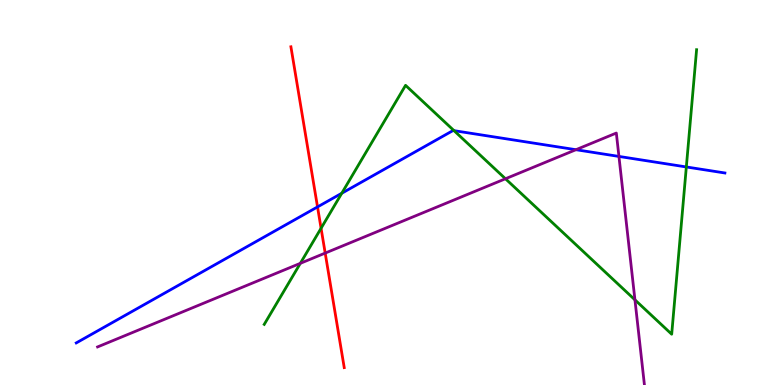[{'lines': ['blue', 'red'], 'intersections': [{'x': 4.1, 'y': 4.63}]}, {'lines': ['green', 'red'], 'intersections': [{'x': 4.14, 'y': 4.07}]}, {'lines': ['purple', 'red'], 'intersections': [{'x': 4.2, 'y': 3.43}]}, {'lines': ['blue', 'green'], 'intersections': [{'x': 4.41, 'y': 4.98}, {'x': 5.86, 'y': 6.61}, {'x': 8.86, 'y': 5.66}]}, {'lines': ['blue', 'purple'], 'intersections': [{'x': 7.43, 'y': 6.11}, {'x': 7.99, 'y': 5.94}]}, {'lines': ['green', 'purple'], 'intersections': [{'x': 3.88, 'y': 3.16}, {'x': 6.52, 'y': 5.36}, {'x': 8.19, 'y': 2.21}]}]